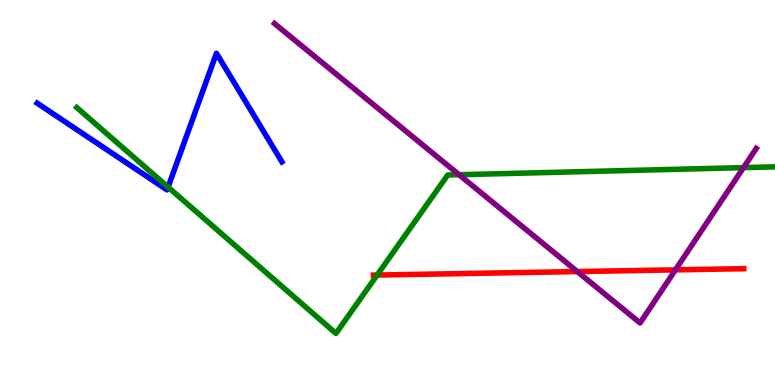[{'lines': ['blue', 'red'], 'intersections': []}, {'lines': ['green', 'red'], 'intersections': [{'x': 4.87, 'y': 2.86}]}, {'lines': ['purple', 'red'], 'intersections': [{'x': 7.45, 'y': 2.95}, {'x': 8.72, 'y': 2.99}]}, {'lines': ['blue', 'green'], 'intersections': [{'x': 2.17, 'y': 5.14}]}, {'lines': ['blue', 'purple'], 'intersections': []}, {'lines': ['green', 'purple'], 'intersections': [{'x': 5.92, 'y': 5.46}, {'x': 9.59, 'y': 5.65}]}]